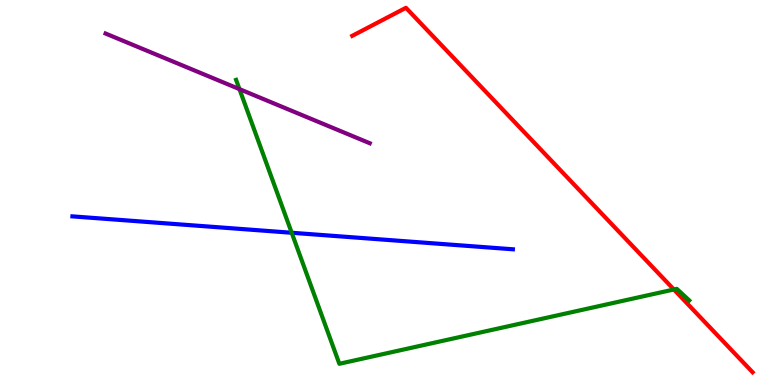[{'lines': ['blue', 'red'], 'intersections': []}, {'lines': ['green', 'red'], 'intersections': [{'x': 8.7, 'y': 2.48}]}, {'lines': ['purple', 'red'], 'intersections': []}, {'lines': ['blue', 'green'], 'intersections': [{'x': 3.76, 'y': 3.95}]}, {'lines': ['blue', 'purple'], 'intersections': []}, {'lines': ['green', 'purple'], 'intersections': [{'x': 3.09, 'y': 7.69}]}]